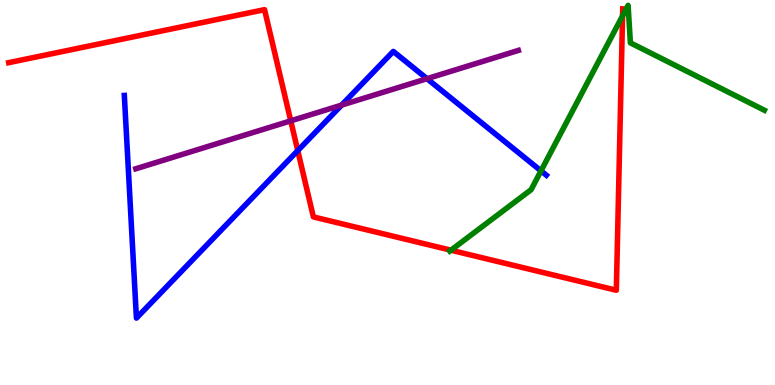[{'lines': ['blue', 'red'], 'intersections': [{'x': 3.84, 'y': 6.09}]}, {'lines': ['green', 'red'], 'intersections': [{'x': 5.82, 'y': 3.5}, {'x': 8.03, 'y': 9.59}]}, {'lines': ['purple', 'red'], 'intersections': [{'x': 3.75, 'y': 6.86}]}, {'lines': ['blue', 'green'], 'intersections': [{'x': 6.98, 'y': 5.56}]}, {'lines': ['blue', 'purple'], 'intersections': [{'x': 4.41, 'y': 7.27}, {'x': 5.51, 'y': 7.96}]}, {'lines': ['green', 'purple'], 'intersections': []}]